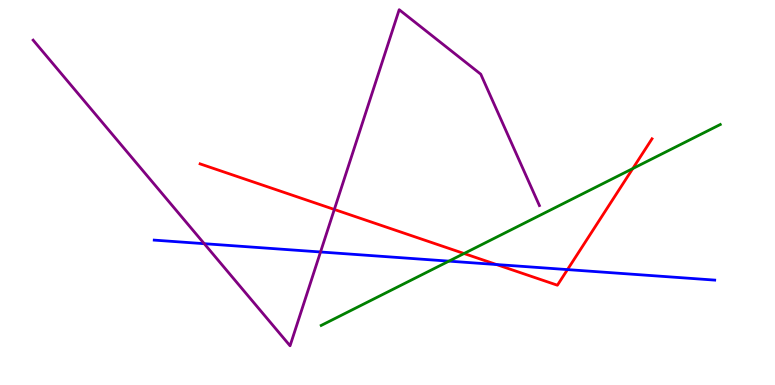[{'lines': ['blue', 'red'], 'intersections': [{'x': 6.41, 'y': 3.13}, {'x': 7.32, 'y': 3.0}]}, {'lines': ['green', 'red'], 'intersections': [{'x': 5.99, 'y': 3.42}, {'x': 8.16, 'y': 5.62}]}, {'lines': ['purple', 'red'], 'intersections': [{'x': 4.31, 'y': 4.56}]}, {'lines': ['blue', 'green'], 'intersections': [{'x': 5.79, 'y': 3.22}]}, {'lines': ['blue', 'purple'], 'intersections': [{'x': 2.64, 'y': 3.67}, {'x': 4.14, 'y': 3.46}]}, {'lines': ['green', 'purple'], 'intersections': []}]